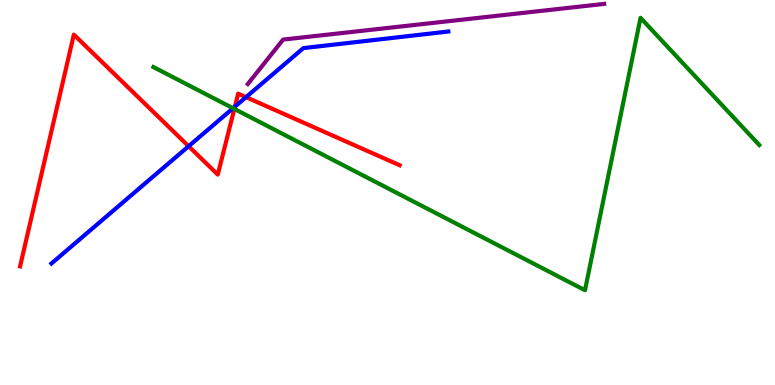[{'lines': ['blue', 'red'], 'intersections': [{'x': 2.43, 'y': 6.2}, {'x': 3.03, 'y': 7.23}, {'x': 3.17, 'y': 7.48}]}, {'lines': ['green', 'red'], 'intersections': [{'x': 3.02, 'y': 7.17}]}, {'lines': ['purple', 'red'], 'intersections': []}, {'lines': ['blue', 'green'], 'intersections': [{'x': 3.01, 'y': 7.19}]}, {'lines': ['blue', 'purple'], 'intersections': []}, {'lines': ['green', 'purple'], 'intersections': []}]